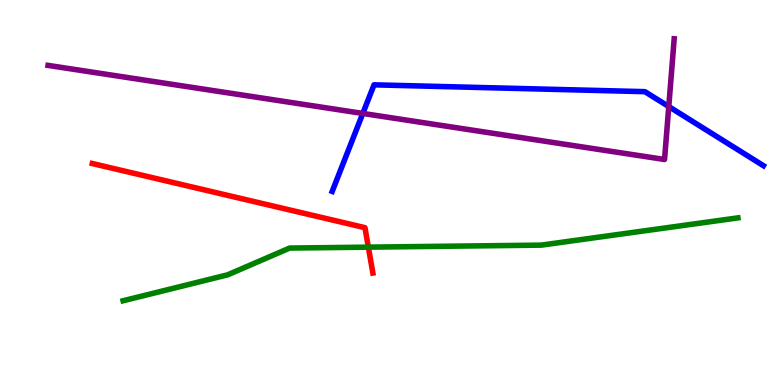[{'lines': ['blue', 'red'], 'intersections': []}, {'lines': ['green', 'red'], 'intersections': [{'x': 4.75, 'y': 3.58}]}, {'lines': ['purple', 'red'], 'intersections': []}, {'lines': ['blue', 'green'], 'intersections': []}, {'lines': ['blue', 'purple'], 'intersections': [{'x': 4.68, 'y': 7.05}, {'x': 8.63, 'y': 7.23}]}, {'lines': ['green', 'purple'], 'intersections': []}]